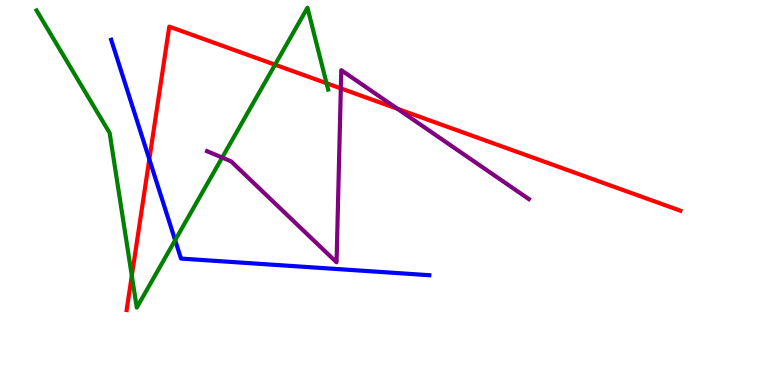[{'lines': ['blue', 'red'], 'intersections': [{'x': 1.93, 'y': 5.86}]}, {'lines': ['green', 'red'], 'intersections': [{'x': 1.7, 'y': 2.84}, {'x': 3.55, 'y': 8.32}, {'x': 4.21, 'y': 7.84}]}, {'lines': ['purple', 'red'], 'intersections': [{'x': 4.4, 'y': 7.7}, {'x': 5.13, 'y': 7.17}]}, {'lines': ['blue', 'green'], 'intersections': [{'x': 2.26, 'y': 3.76}]}, {'lines': ['blue', 'purple'], 'intersections': []}, {'lines': ['green', 'purple'], 'intersections': [{'x': 2.87, 'y': 5.91}]}]